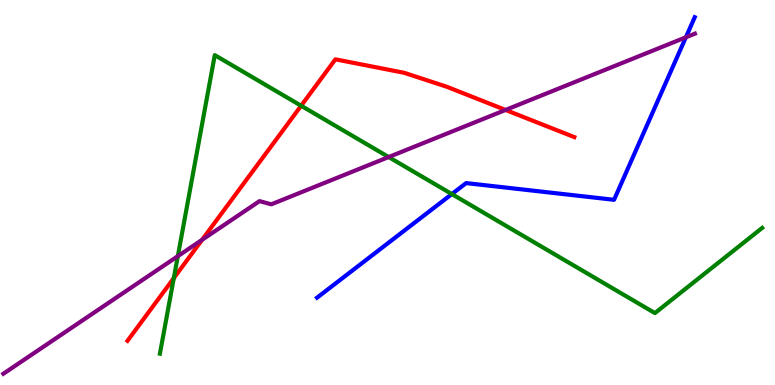[{'lines': ['blue', 'red'], 'intersections': []}, {'lines': ['green', 'red'], 'intersections': [{'x': 2.24, 'y': 2.78}, {'x': 3.89, 'y': 7.25}]}, {'lines': ['purple', 'red'], 'intersections': [{'x': 2.61, 'y': 3.77}, {'x': 6.52, 'y': 7.14}]}, {'lines': ['blue', 'green'], 'intersections': [{'x': 5.83, 'y': 4.96}]}, {'lines': ['blue', 'purple'], 'intersections': [{'x': 8.85, 'y': 9.03}]}, {'lines': ['green', 'purple'], 'intersections': [{'x': 2.29, 'y': 3.35}, {'x': 5.02, 'y': 5.92}]}]